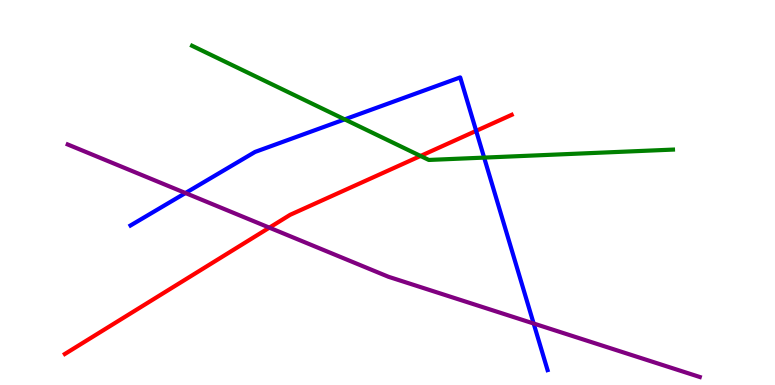[{'lines': ['blue', 'red'], 'intersections': [{'x': 6.14, 'y': 6.6}]}, {'lines': ['green', 'red'], 'intersections': [{'x': 5.43, 'y': 5.95}]}, {'lines': ['purple', 'red'], 'intersections': [{'x': 3.48, 'y': 4.09}]}, {'lines': ['blue', 'green'], 'intersections': [{'x': 4.45, 'y': 6.9}, {'x': 6.25, 'y': 5.91}]}, {'lines': ['blue', 'purple'], 'intersections': [{'x': 2.39, 'y': 4.99}, {'x': 6.89, 'y': 1.6}]}, {'lines': ['green', 'purple'], 'intersections': []}]